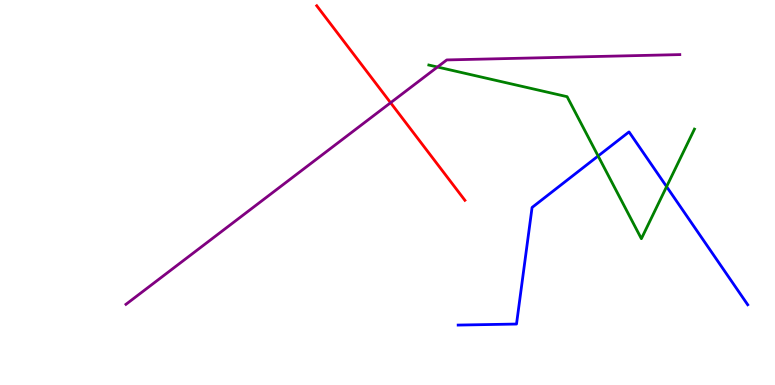[{'lines': ['blue', 'red'], 'intersections': []}, {'lines': ['green', 'red'], 'intersections': []}, {'lines': ['purple', 'red'], 'intersections': [{'x': 5.04, 'y': 7.33}]}, {'lines': ['blue', 'green'], 'intersections': [{'x': 7.72, 'y': 5.95}, {'x': 8.6, 'y': 5.15}]}, {'lines': ['blue', 'purple'], 'intersections': []}, {'lines': ['green', 'purple'], 'intersections': [{'x': 5.64, 'y': 8.26}]}]